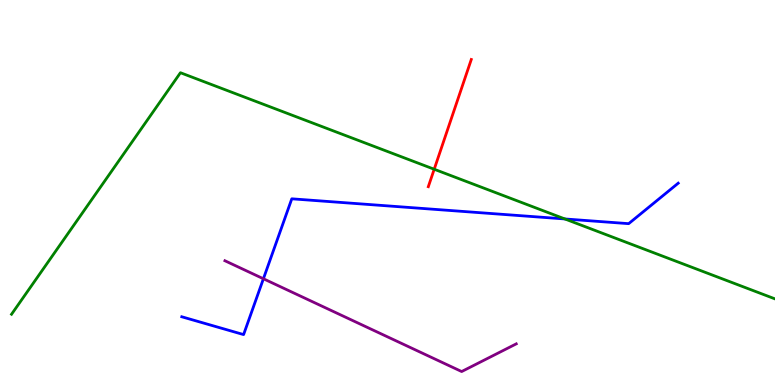[{'lines': ['blue', 'red'], 'intersections': []}, {'lines': ['green', 'red'], 'intersections': [{'x': 5.6, 'y': 5.6}]}, {'lines': ['purple', 'red'], 'intersections': []}, {'lines': ['blue', 'green'], 'intersections': [{'x': 7.29, 'y': 4.31}]}, {'lines': ['blue', 'purple'], 'intersections': [{'x': 3.4, 'y': 2.76}]}, {'lines': ['green', 'purple'], 'intersections': []}]